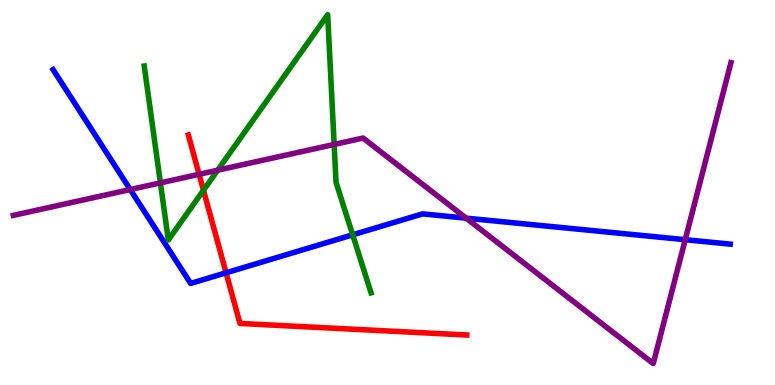[{'lines': ['blue', 'red'], 'intersections': [{'x': 2.92, 'y': 2.91}]}, {'lines': ['green', 'red'], 'intersections': [{'x': 2.63, 'y': 5.06}]}, {'lines': ['purple', 'red'], 'intersections': [{'x': 2.57, 'y': 5.47}]}, {'lines': ['blue', 'green'], 'intersections': [{'x': 4.55, 'y': 3.9}]}, {'lines': ['blue', 'purple'], 'intersections': [{'x': 1.68, 'y': 5.08}, {'x': 6.01, 'y': 4.33}, {'x': 8.84, 'y': 3.77}]}, {'lines': ['green', 'purple'], 'intersections': [{'x': 2.07, 'y': 5.25}, {'x': 2.81, 'y': 5.58}, {'x': 4.31, 'y': 6.25}]}]